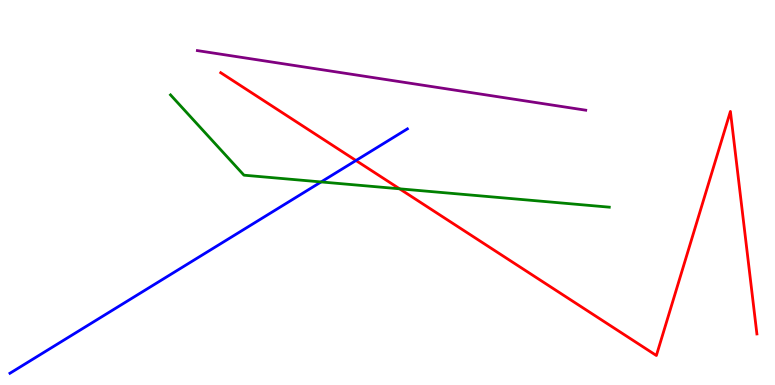[{'lines': ['blue', 'red'], 'intersections': [{'x': 4.59, 'y': 5.83}]}, {'lines': ['green', 'red'], 'intersections': [{'x': 5.16, 'y': 5.1}]}, {'lines': ['purple', 'red'], 'intersections': []}, {'lines': ['blue', 'green'], 'intersections': [{'x': 4.14, 'y': 5.27}]}, {'lines': ['blue', 'purple'], 'intersections': []}, {'lines': ['green', 'purple'], 'intersections': []}]